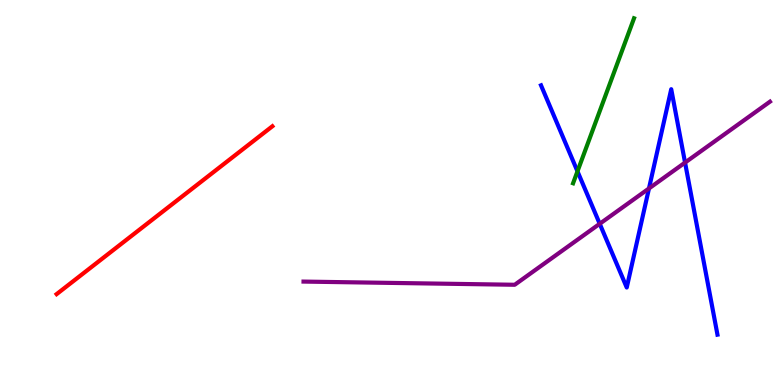[{'lines': ['blue', 'red'], 'intersections': []}, {'lines': ['green', 'red'], 'intersections': []}, {'lines': ['purple', 'red'], 'intersections': []}, {'lines': ['blue', 'green'], 'intersections': [{'x': 7.45, 'y': 5.55}]}, {'lines': ['blue', 'purple'], 'intersections': [{'x': 7.74, 'y': 4.19}, {'x': 8.37, 'y': 5.1}, {'x': 8.84, 'y': 5.78}]}, {'lines': ['green', 'purple'], 'intersections': []}]